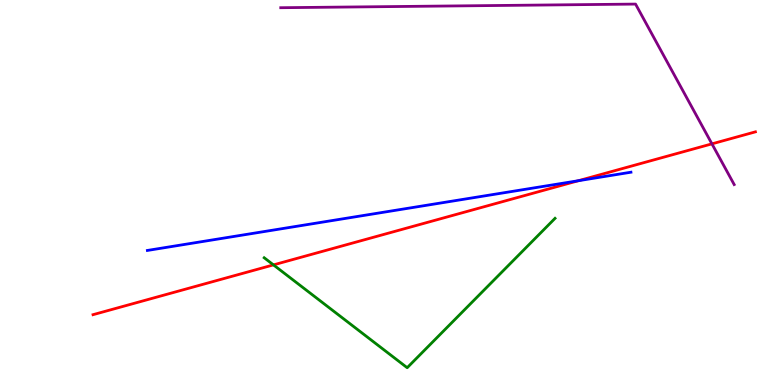[{'lines': ['blue', 'red'], 'intersections': [{'x': 7.46, 'y': 5.31}]}, {'lines': ['green', 'red'], 'intersections': [{'x': 3.53, 'y': 3.12}]}, {'lines': ['purple', 'red'], 'intersections': [{'x': 9.19, 'y': 6.26}]}, {'lines': ['blue', 'green'], 'intersections': []}, {'lines': ['blue', 'purple'], 'intersections': []}, {'lines': ['green', 'purple'], 'intersections': []}]